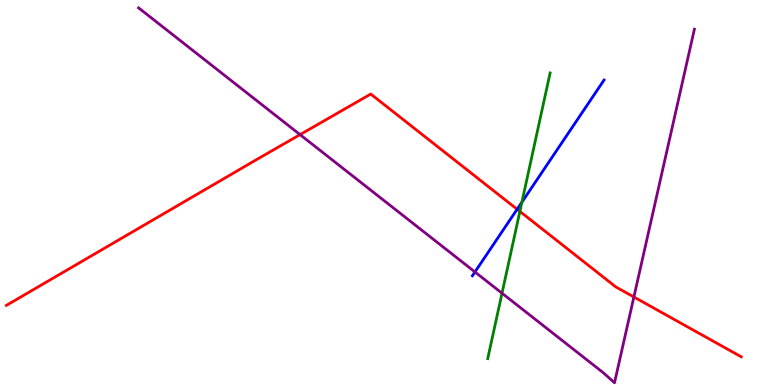[{'lines': ['blue', 'red'], 'intersections': [{'x': 6.67, 'y': 4.56}]}, {'lines': ['green', 'red'], 'intersections': [{'x': 6.71, 'y': 4.51}]}, {'lines': ['purple', 'red'], 'intersections': [{'x': 3.87, 'y': 6.5}, {'x': 8.18, 'y': 2.29}]}, {'lines': ['blue', 'green'], 'intersections': [{'x': 6.73, 'y': 4.75}]}, {'lines': ['blue', 'purple'], 'intersections': [{'x': 6.13, 'y': 2.94}]}, {'lines': ['green', 'purple'], 'intersections': [{'x': 6.48, 'y': 2.38}]}]